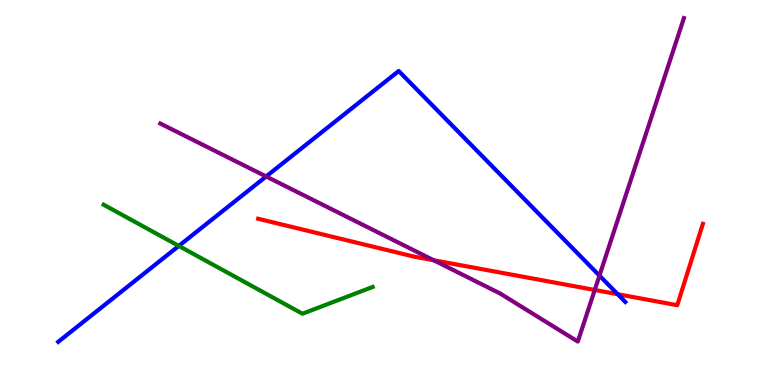[{'lines': ['blue', 'red'], 'intersections': [{'x': 7.97, 'y': 2.36}]}, {'lines': ['green', 'red'], 'intersections': []}, {'lines': ['purple', 'red'], 'intersections': [{'x': 5.6, 'y': 3.24}, {'x': 7.67, 'y': 2.47}]}, {'lines': ['blue', 'green'], 'intersections': [{'x': 2.31, 'y': 3.61}]}, {'lines': ['blue', 'purple'], 'intersections': [{'x': 3.43, 'y': 5.42}, {'x': 7.73, 'y': 2.84}]}, {'lines': ['green', 'purple'], 'intersections': []}]